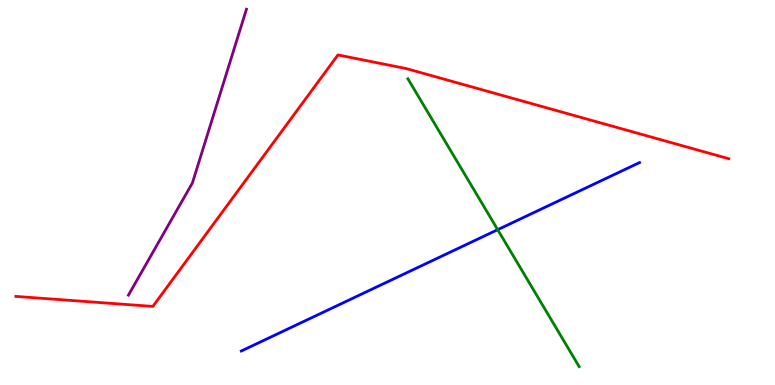[{'lines': ['blue', 'red'], 'intersections': []}, {'lines': ['green', 'red'], 'intersections': []}, {'lines': ['purple', 'red'], 'intersections': []}, {'lines': ['blue', 'green'], 'intersections': [{'x': 6.42, 'y': 4.03}]}, {'lines': ['blue', 'purple'], 'intersections': []}, {'lines': ['green', 'purple'], 'intersections': []}]